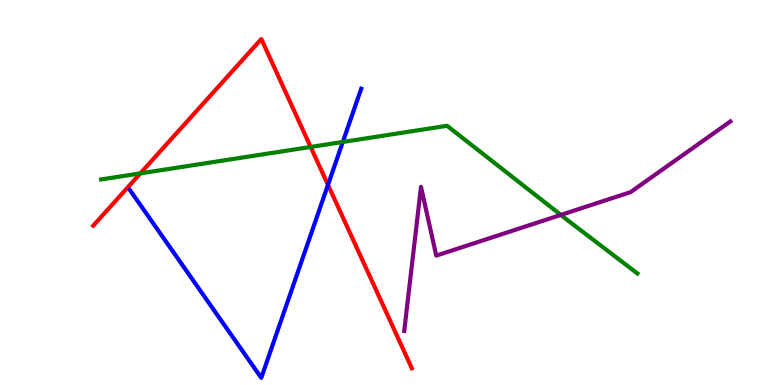[{'lines': ['blue', 'red'], 'intersections': [{'x': 4.23, 'y': 5.2}]}, {'lines': ['green', 'red'], 'intersections': [{'x': 1.81, 'y': 5.5}, {'x': 4.01, 'y': 6.18}]}, {'lines': ['purple', 'red'], 'intersections': []}, {'lines': ['blue', 'green'], 'intersections': [{'x': 4.42, 'y': 6.31}]}, {'lines': ['blue', 'purple'], 'intersections': []}, {'lines': ['green', 'purple'], 'intersections': [{'x': 7.24, 'y': 4.42}]}]